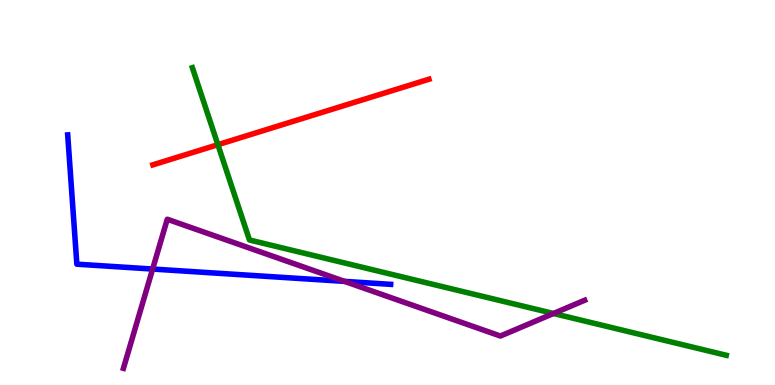[{'lines': ['blue', 'red'], 'intersections': []}, {'lines': ['green', 'red'], 'intersections': [{'x': 2.81, 'y': 6.24}]}, {'lines': ['purple', 'red'], 'intersections': []}, {'lines': ['blue', 'green'], 'intersections': []}, {'lines': ['blue', 'purple'], 'intersections': [{'x': 1.97, 'y': 3.01}, {'x': 4.45, 'y': 2.69}]}, {'lines': ['green', 'purple'], 'intersections': [{'x': 7.14, 'y': 1.86}]}]